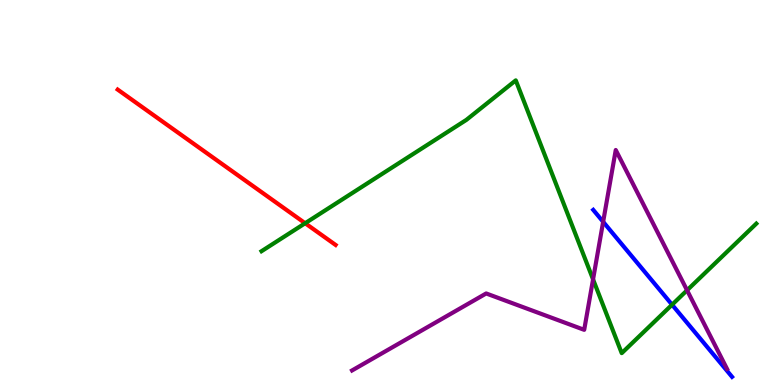[{'lines': ['blue', 'red'], 'intersections': []}, {'lines': ['green', 'red'], 'intersections': [{'x': 3.94, 'y': 4.2}]}, {'lines': ['purple', 'red'], 'intersections': []}, {'lines': ['blue', 'green'], 'intersections': [{'x': 8.67, 'y': 2.09}]}, {'lines': ['blue', 'purple'], 'intersections': [{'x': 7.78, 'y': 4.24}]}, {'lines': ['green', 'purple'], 'intersections': [{'x': 7.65, 'y': 2.74}, {'x': 8.87, 'y': 2.46}]}]